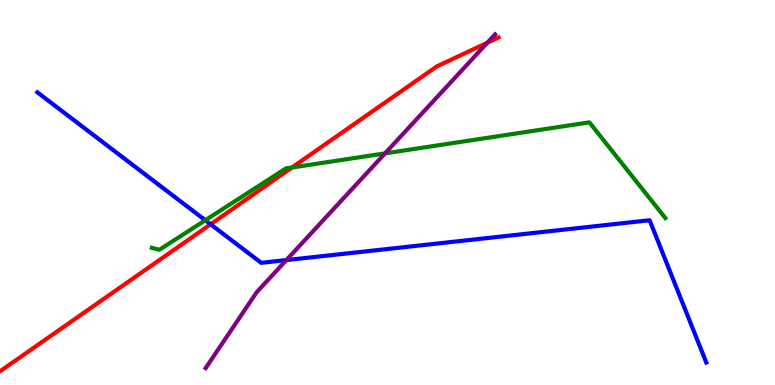[{'lines': ['blue', 'red'], 'intersections': [{'x': 2.72, 'y': 4.17}]}, {'lines': ['green', 'red'], 'intersections': [{'x': 3.77, 'y': 5.65}]}, {'lines': ['purple', 'red'], 'intersections': [{'x': 6.29, 'y': 8.89}]}, {'lines': ['blue', 'green'], 'intersections': [{'x': 2.65, 'y': 4.28}]}, {'lines': ['blue', 'purple'], 'intersections': [{'x': 3.7, 'y': 3.24}]}, {'lines': ['green', 'purple'], 'intersections': [{'x': 4.97, 'y': 6.02}]}]